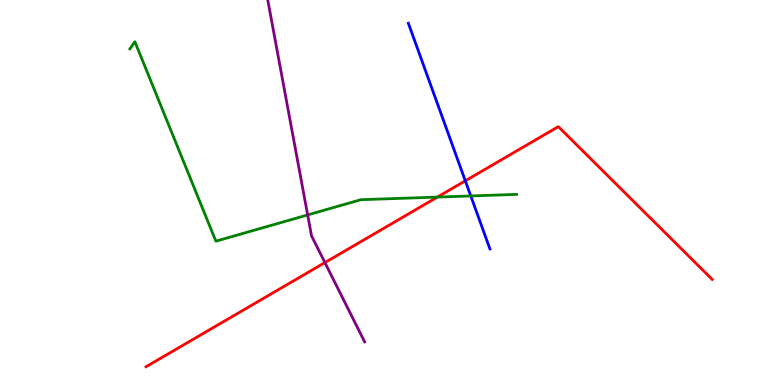[{'lines': ['blue', 'red'], 'intersections': [{'x': 6.0, 'y': 5.3}]}, {'lines': ['green', 'red'], 'intersections': [{'x': 5.64, 'y': 4.88}]}, {'lines': ['purple', 'red'], 'intersections': [{'x': 4.19, 'y': 3.18}]}, {'lines': ['blue', 'green'], 'intersections': [{'x': 6.07, 'y': 4.91}]}, {'lines': ['blue', 'purple'], 'intersections': []}, {'lines': ['green', 'purple'], 'intersections': [{'x': 3.97, 'y': 4.42}]}]